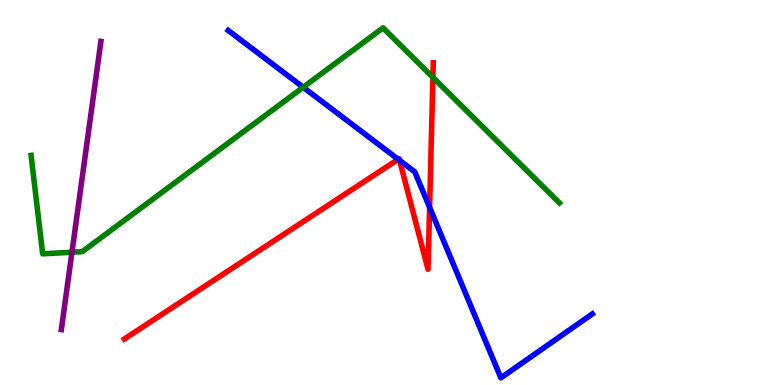[{'lines': ['blue', 'red'], 'intersections': [{'x': 5.14, 'y': 5.86}, {'x': 5.16, 'y': 5.84}, {'x': 5.54, 'y': 4.61}]}, {'lines': ['green', 'red'], 'intersections': [{'x': 5.59, 'y': 7.99}]}, {'lines': ['purple', 'red'], 'intersections': []}, {'lines': ['blue', 'green'], 'intersections': [{'x': 3.91, 'y': 7.73}]}, {'lines': ['blue', 'purple'], 'intersections': []}, {'lines': ['green', 'purple'], 'intersections': [{'x': 0.929, 'y': 3.45}]}]